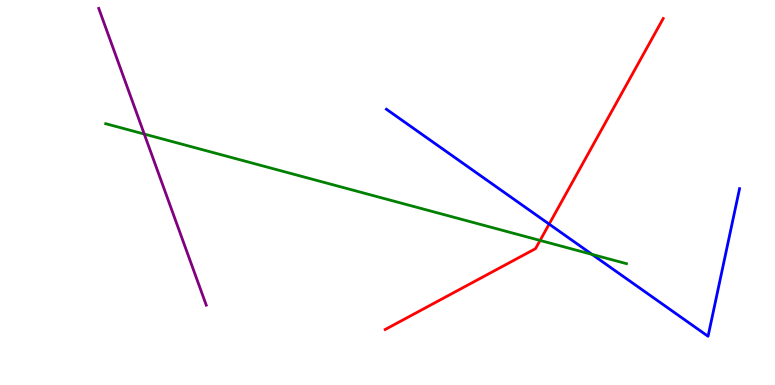[{'lines': ['blue', 'red'], 'intersections': [{'x': 7.09, 'y': 4.18}]}, {'lines': ['green', 'red'], 'intersections': [{'x': 6.97, 'y': 3.75}]}, {'lines': ['purple', 'red'], 'intersections': []}, {'lines': ['blue', 'green'], 'intersections': [{'x': 7.64, 'y': 3.39}]}, {'lines': ['blue', 'purple'], 'intersections': []}, {'lines': ['green', 'purple'], 'intersections': [{'x': 1.86, 'y': 6.52}]}]